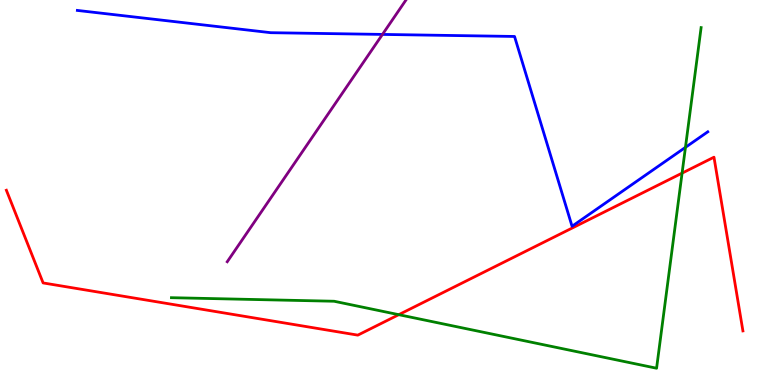[{'lines': ['blue', 'red'], 'intersections': []}, {'lines': ['green', 'red'], 'intersections': [{'x': 5.15, 'y': 1.83}, {'x': 8.8, 'y': 5.5}]}, {'lines': ['purple', 'red'], 'intersections': []}, {'lines': ['blue', 'green'], 'intersections': [{'x': 8.84, 'y': 6.17}]}, {'lines': ['blue', 'purple'], 'intersections': [{'x': 4.94, 'y': 9.11}]}, {'lines': ['green', 'purple'], 'intersections': []}]